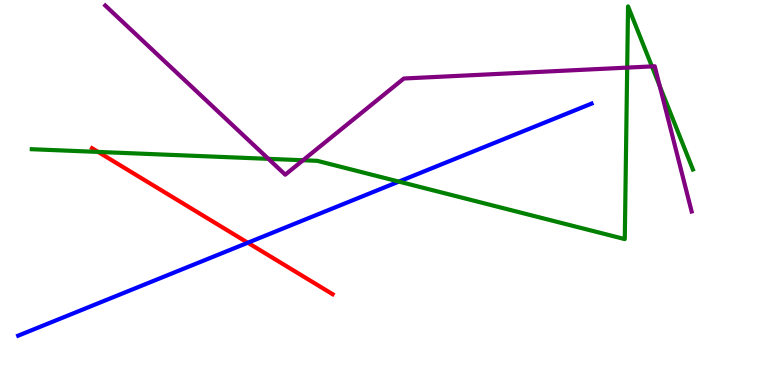[{'lines': ['blue', 'red'], 'intersections': [{'x': 3.2, 'y': 3.7}]}, {'lines': ['green', 'red'], 'intersections': [{'x': 1.27, 'y': 6.05}]}, {'lines': ['purple', 'red'], 'intersections': []}, {'lines': ['blue', 'green'], 'intersections': [{'x': 5.15, 'y': 5.28}]}, {'lines': ['blue', 'purple'], 'intersections': []}, {'lines': ['green', 'purple'], 'intersections': [{'x': 3.46, 'y': 5.87}, {'x': 3.91, 'y': 5.84}, {'x': 8.09, 'y': 8.24}, {'x': 8.41, 'y': 8.28}, {'x': 8.51, 'y': 7.76}]}]